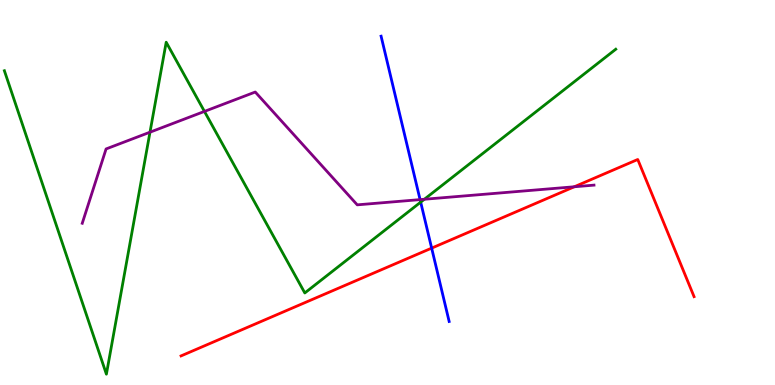[{'lines': ['blue', 'red'], 'intersections': [{'x': 5.57, 'y': 3.56}]}, {'lines': ['green', 'red'], 'intersections': []}, {'lines': ['purple', 'red'], 'intersections': [{'x': 7.41, 'y': 5.15}]}, {'lines': ['blue', 'green'], 'intersections': [{'x': 5.43, 'y': 4.75}]}, {'lines': ['blue', 'purple'], 'intersections': [{'x': 5.42, 'y': 4.82}]}, {'lines': ['green', 'purple'], 'intersections': [{'x': 1.94, 'y': 6.57}, {'x': 2.64, 'y': 7.11}, {'x': 5.48, 'y': 4.82}]}]